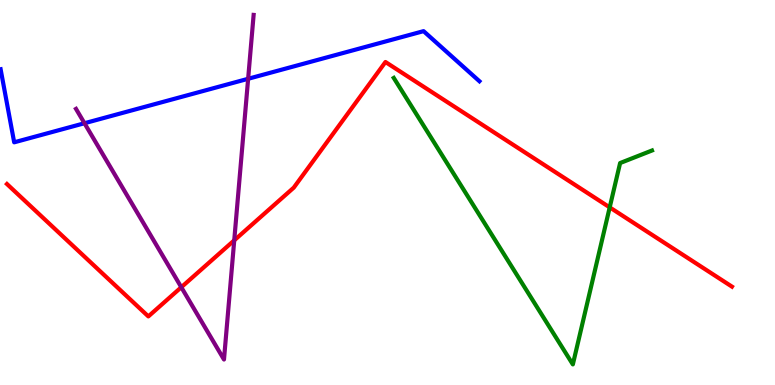[{'lines': ['blue', 'red'], 'intersections': []}, {'lines': ['green', 'red'], 'intersections': [{'x': 7.87, 'y': 4.61}]}, {'lines': ['purple', 'red'], 'intersections': [{'x': 2.34, 'y': 2.54}, {'x': 3.02, 'y': 3.76}]}, {'lines': ['blue', 'green'], 'intersections': []}, {'lines': ['blue', 'purple'], 'intersections': [{'x': 1.09, 'y': 6.8}, {'x': 3.2, 'y': 7.95}]}, {'lines': ['green', 'purple'], 'intersections': []}]